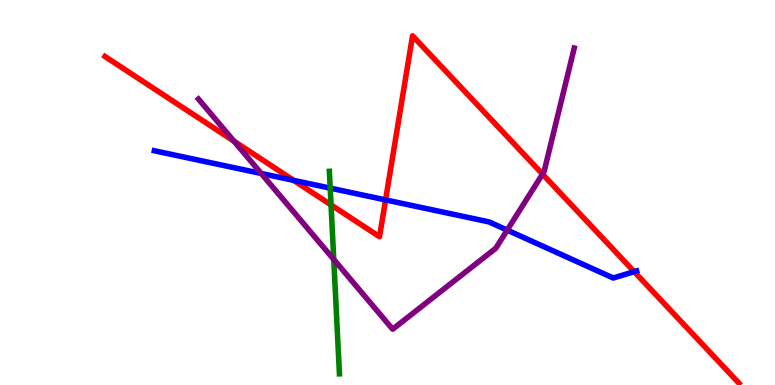[{'lines': ['blue', 'red'], 'intersections': [{'x': 3.79, 'y': 5.31}, {'x': 4.98, 'y': 4.81}, {'x': 8.18, 'y': 2.94}]}, {'lines': ['green', 'red'], 'intersections': [{'x': 4.27, 'y': 4.68}]}, {'lines': ['purple', 'red'], 'intersections': [{'x': 3.02, 'y': 6.33}, {'x': 7.0, 'y': 5.48}]}, {'lines': ['blue', 'green'], 'intersections': [{'x': 4.26, 'y': 5.11}]}, {'lines': ['blue', 'purple'], 'intersections': [{'x': 3.37, 'y': 5.49}, {'x': 6.54, 'y': 4.02}]}, {'lines': ['green', 'purple'], 'intersections': [{'x': 4.31, 'y': 3.26}]}]